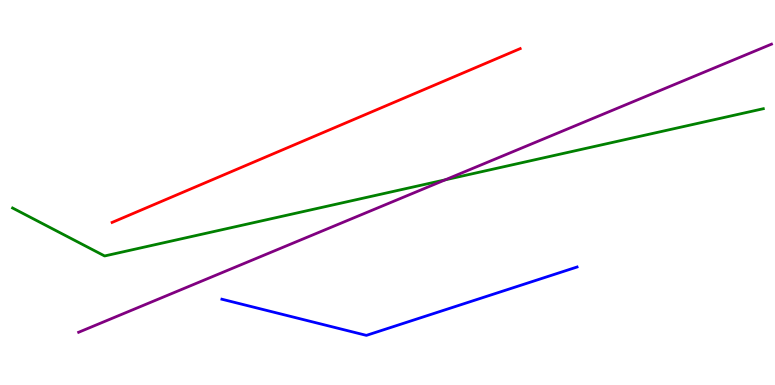[{'lines': ['blue', 'red'], 'intersections': []}, {'lines': ['green', 'red'], 'intersections': []}, {'lines': ['purple', 'red'], 'intersections': []}, {'lines': ['blue', 'green'], 'intersections': []}, {'lines': ['blue', 'purple'], 'intersections': []}, {'lines': ['green', 'purple'], 'intersections': [{'x': 5.75, 'y': 5.33}]}]